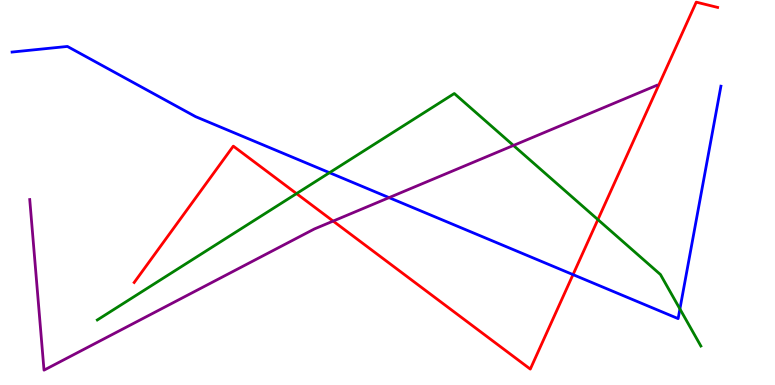[{'lines': ['blue', 'red'], 'intersections': [{'x': 7.39, 'y': 2.87}]}, {'lines': ['green', 'red'], 'intersections': [{'x': 3.83, 'y': 4.97}, {'x': 7.71, 'y': 4.3}]}, {'lines': ['purple', 'red'], 'intersections': [{'x': 4.3, 'y': 4.26}]}, {'lines': ['blue', 'green'], 'intersections': [{'x': 4.25, 'y': 5.51}, {'x': 8.77, 'y': 1.98}]}, {'lines': ['blue', 'purple'], 'intersections': [{'x': 5.02, 'y': 4.87}]}, {'lines': ['green', 'purple'], 'intersections': [{'x': 6.63, 'y': 6.22}]}]